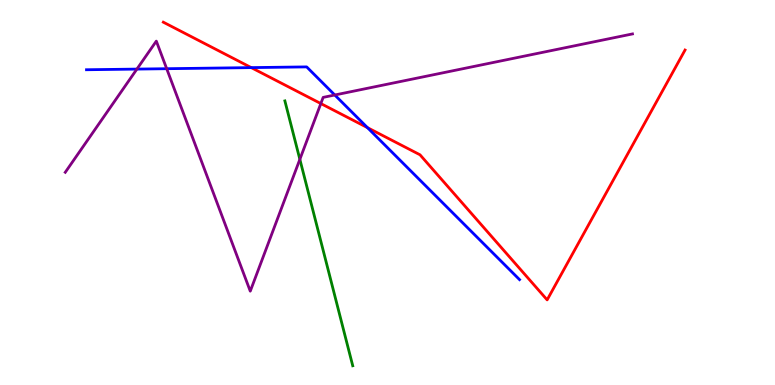[{'lines': ['blue', 'red'], 'intersections': [{'x': 3.24, 'y': 8.24}, {'x': 4.74, 'y': 6.68}]}, {'lines': ['green', 'red'], 'intersections': []}, {'lines': ['purple', 'red'], 'intersections': [{'x': 4.14, 'y': 7.31}]}, {'lines': ['blue', 'green'], 'intersections': []}, {'lines': ['blue', 'purple'], 'intersections': [{'x': 1.77, 'y': 8.21}, {'x': 2.15, 'y': 8.22}, {'x': 4.32, 'y': 7.53}]}, {'lines': ['green', 'purple'], 'intersections': [{'x': 3.87, 'y': 5.86}]}]